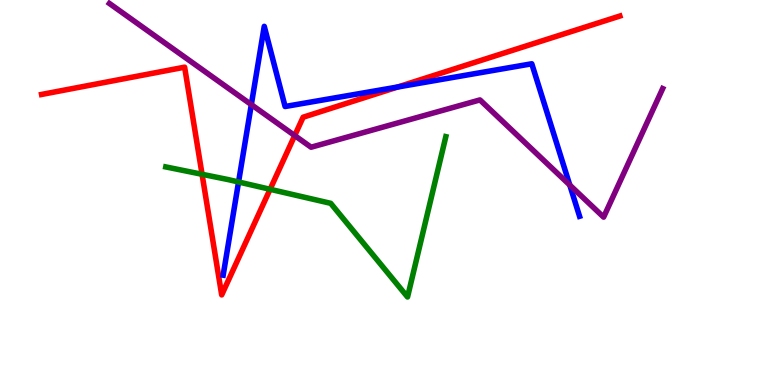[{'lines': ['blue', 'red'], 'intersections': [{'x': 5.13, 'y': 7.74}]}, {'lines': ['green', 'red'], 'intersections': [{'x': 2.61, 'y': 5.47}, {'x': 3.49, 'y': 5.08}]}, {'lines': ['purple', 'red'], 'intersections': [{'x': 3.8, 'y': 6.48}]}, {'lines': ['blue', 'green'], 'intersections': [{'x': 3.08, 'y': 5.27}]}, {'lines': ['blue', 'purple'], 'intersections': [{'x': 3.24, 'y': 7.28}, {'x': 7.35, 'y': 5.19}]}, {'lines': ['green', 'purple'], 'intersections': []}]